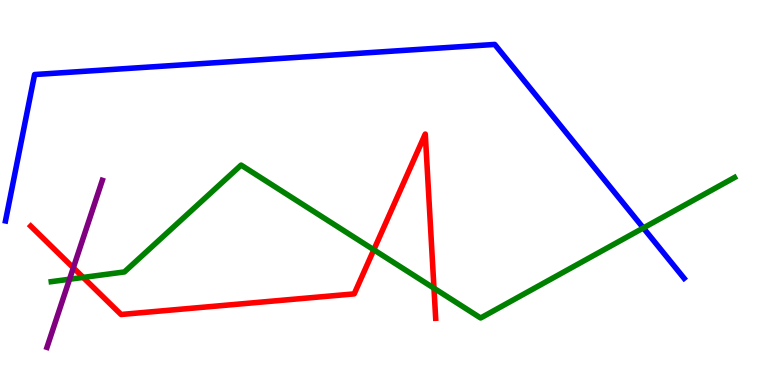[{'lines': ['blue', 'red'], 'intersections': []}, {'lines': ['green', 'red'], 'intersections': [{'x': 1.07, 'y': 2.79}, {'x': 4.82, 'y': 3.51}, {'x': 5.6, 'y': 2.51}]}, {'lines': ['purple', 'red'], 'intersections': [{'x': 0.946, 'y': 3.04}]}, {'lines': ['blue', 'green'], 'intersections': [{'x': 8.3, 'y': 4.08}]}, {'lines': ['blue', 'purple'], 'intersections': []}, {'lines': ['green', 'purple'], 'intersections': [{'x': 0.897, 'y': 2.75}]}]